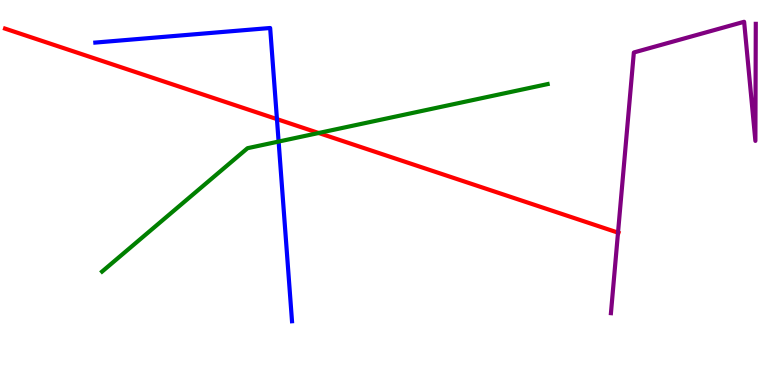[{'lines': ['blue', 'red'], 'intersections': [{'x': 3.57, 'y': 6.91}]}, {'lines': ['green', 'red'], 'intersections': [{'x': 4.11, 'y': 6.55}]}, {'lines': ['purple', 'red'], 'intersections': [{'x': 7.97, 'y': 3.96}]}, {'lines': ['blue', 'green'], 'intersections': [{'x': 3.6, 'y': 6.32}]}, {'lines': ['blue', 'purple'], 'intersections': []}, {'lines': ['green', 'purple'], 'intersections': []}]